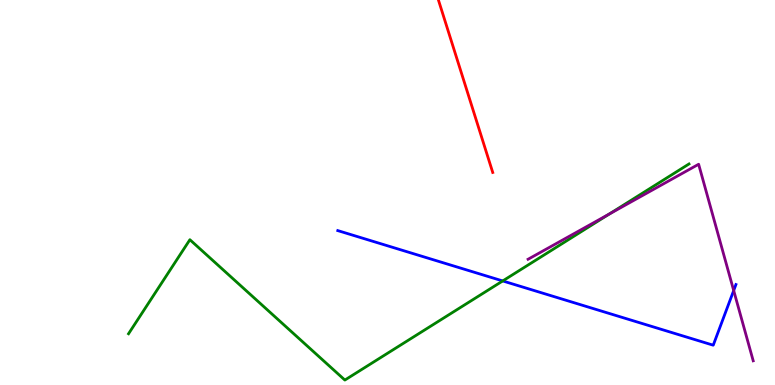[{'lines': ['blue', 'red'], 'intersections': []}, {'lines': ['green', 'red'], 'intersections': []}, {'lines': ['purple', 'red'], 'intersections': []}, {'lines': ['blue', 'green'], 'intersections': [{'x': 6.49, 'y': 2.7}]}, {'lines': ['blue', 'purple'], 'intersections': [{'x': 9.47, 'y': 2.45}]}, {'lines': ['green', 'purple'], 'intersections': [{'x': 7.86, 'y': 4.44}]}]